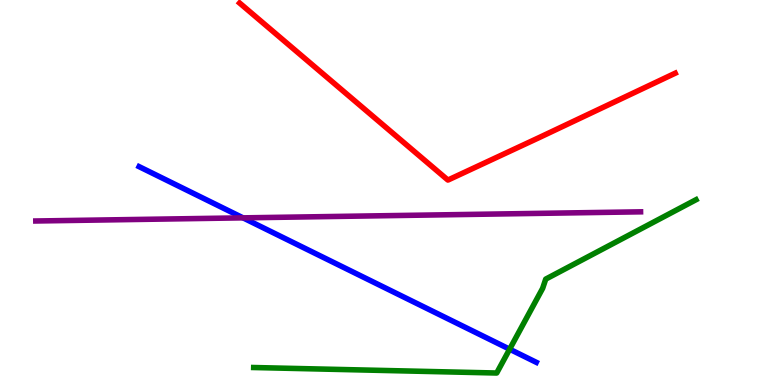[{'lines': ['blue', 'red'], 'intersections': []}, {'lines': ['green', 'red'], 'intersections': []}, {'lines': ['purple', 'red'], 'intersections': []}, {'lines': ['blue', 'green'], 'intersections': [{'x': 6.58, 'y': 0.93}]}, {'lines': ['blue', 'purple'], 'intersections': [{'x': 3.14, 'y': 4.34}]}, {'lines': ['green', 'purple'], 'intersections': []}]